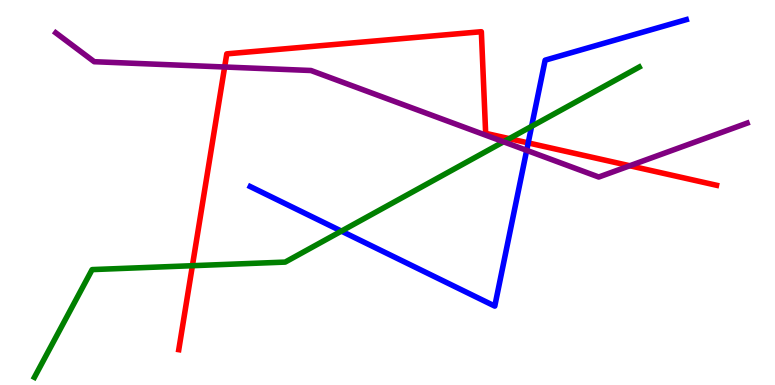[{'lines': ['blue', 'red'], 'intersections': [{'x': 6.82, 'y': 6.29}]}, {'lines': ['green', 'red'], 'intersections': [{'x': 2.48, 'y': 3.1}, {'x': 6.57, 'y': 6.4}]}, {'lines': ['purple', 'red'], 'intersections': [{'x': 2.9, 'y': 8.26}, {'x': 8.13, 'y': 5.69}]}, {'lines': ['blue', 'green'], 'intersections': [{'x': 4.41, 'y': 4.0}, {'x': 6.86, 'y': 6.72}]}, {'lines': ['blue', 'purple'], 'intersections': [{'x': 6.8, 'y': 6.1}]}, {'lines': ['green', 'purple'], 'intersections': [{'x': 6.5, 'y': 6.32}]}]